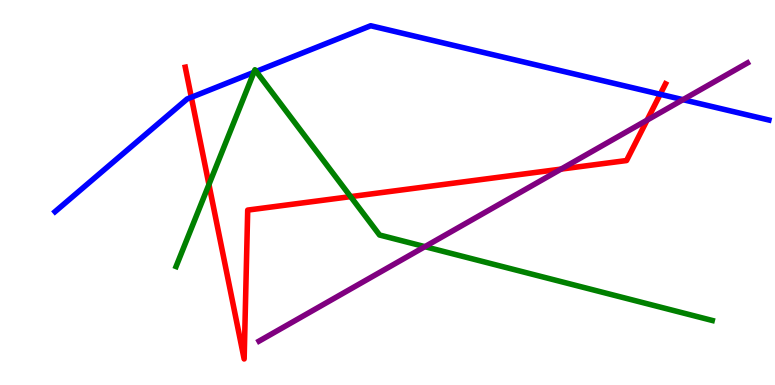[{'lines': ['blue', 'red'], 'intersections': [{'x': 2.47, 'y': 7.47}, {'x': 8.52, 'y': 7.55}]}, {'lines': ['green', 'red'], 'intersections': [{'x': 2.7, 'y': 5.21}, {'x': 4.52, 'y': 4.89}]}, {'lines': ['purple', 'red'], 'intersections': [{'x': 7.24, 'y': 5.61}, {'x': 8.35, 'y': 6.88}]}, {'lines': ['blue', 'green'], 'intersections': [{'x': 3.28, 'y': 8.12}, {'x': 3.31, 'y': 8.14}]}, {'lines': ['blue', 'purple'], 'intersections': [{'x': 8.81, 'y': 7.41}]}, {'lines': ['green', 'purple'], 'intersections': [{'x': 5.48, 'y': 3.59}]}]